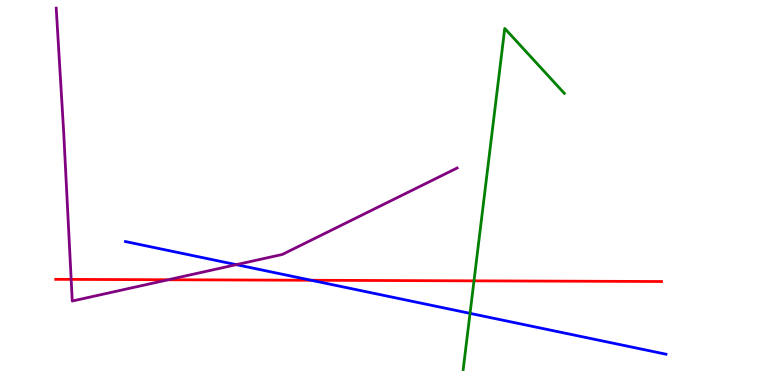[{'lines': ['blue', 'red'], 'intersections': [{'x': 4.02, 'y': 2.72}]}, {'lines': ['green', 'red'], 'intersections': [{'x': 6.12, 'y': 2.71}]}, {'lines': ['purple', 'red'], 'intersections': [{'x': 0.918, 'y': 2.74}, {'x': 2.17, 'y': 2.73}]}, {'lines': ['blue', 'green'], 'intersections': [{'x': 6.06, 'y': 1.86}]}, {'lines': ['blue', 'purple'], 'intersections': [{'x': 3.05, 'y': 3.13}]}, {'lines': ['green', 'purple'], 'intersections': []}]